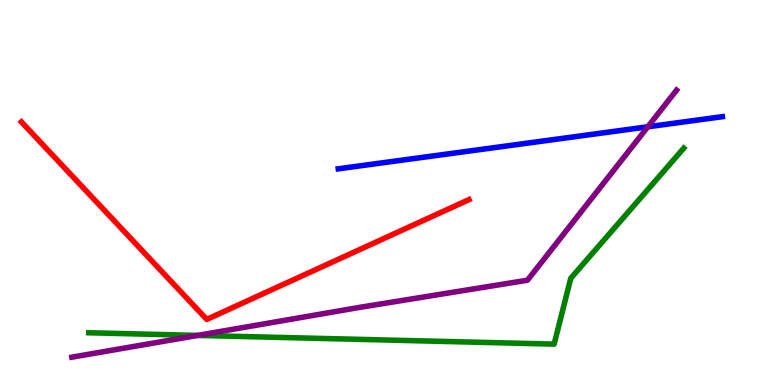[{'lines': ['blue', 'red'], 'intersections': []}, {'lines': ['green', 'red'], 'intersections': []}, {'lines': ['purple', 'red'], 'intersections': []}, {'lines': ['blue', 'green'], 'intersections': []}, {'lines': ['blue', 'purple'], 'intersections': [{'x': 8.36, 'y': 6.71}]}, {'lines': ['green', 'purple'], 'intersections': [{'x': 2.55, 'y': 1.29}]}]